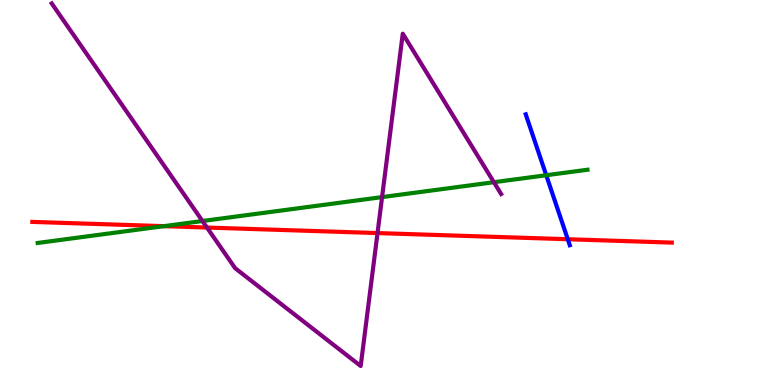[{'lines': ['blue', 'red'], 'intersections': [{'x': 7.33, 'y': 3.79}]}, {'lines': ['green', 'red'], 'intersections': [{'x': 2.12, 'y': 4.13}]}, {'lines': ['purple', 'red'], 'intersections': [{'x': 2.67, 'y': 4.09}, {'x': 4.87, 'y': 3.95}]}, {'lines': ['blue', 'green'], 'intersections': [{'x': 7.05, 'y': 5.45}]}, {'lines': ['blue', 'purple'], 'intersections': []}, {'lines': ['green', 'purple'], 'intersections': [{'x': 2.61, 'y': 4.26}, {'x': 4.93, 'y': 4.88}, {'x': 6.37, 'y': 5.27}]}]